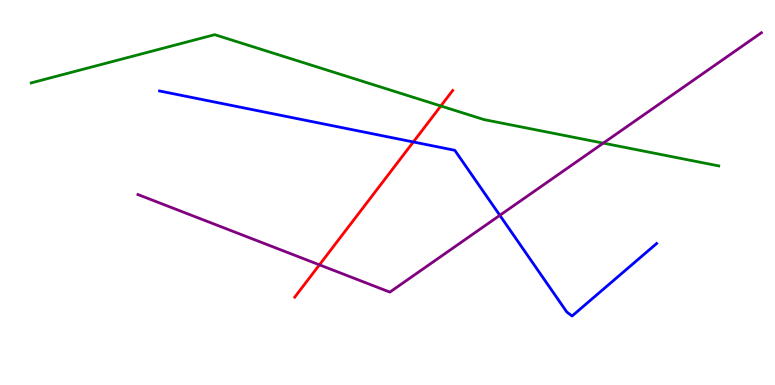[{'lines': ['blue', 'red'], 'intersections': [{'x': 5.33, 'y': 6.31}]}, {'lines': ['green', 'red'], 'intersections': [{'x': 5.69, 'y': 7.25}]}, {'lines': ['purple', 'red'], 'intersections': [{'x': 4.12, 'y': 3.12}]}, {'lines': ['blue', 'green'], 'intersections': []}, {'lines': ['blue', 'purple'], 'intersections': [{'x': 6.45, 'y': 4.41}]}, {'lines': ['green', 'purple'], 'intersections': [{'x': 7.78, 'y': 6.28}]}]